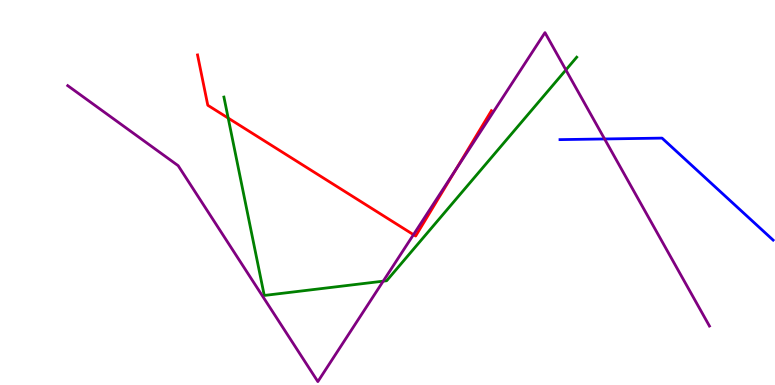[{'lines': ['blue', 'red'], 'intersections': []}, {'lines': ['green', 'red'], 'intersections': [{'x': 2.94, 'y': 6.93}]}, {'lines': ['purple', 'red'], 'intersections': [{'x': 5.34, 'y': 3.9}, {'x': 5.88, 'y': 5.59}]}, {'lines': ['blue', 'green'], 'intersections': []}, {'lines': ['blue', 'purple'], 'intersections': [{'x': 7.8, 'y': 6.39}]}, {'lines': ['green', 'purple'], 'intersections': [{'x': 4.94, 'y': 2.7}, {'x': 7.3, 'y': 8.18}]}]